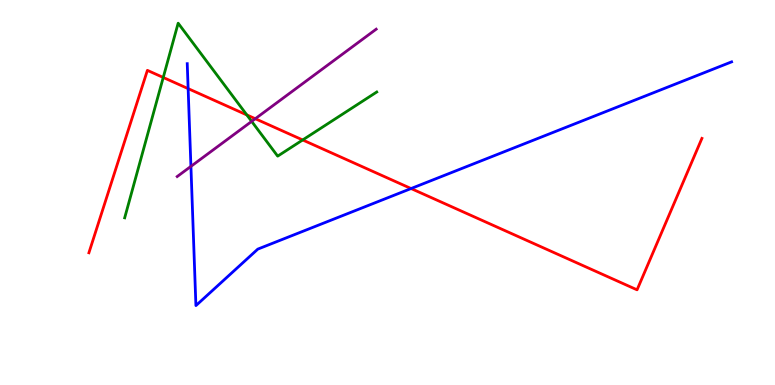[{'lines': ['blue', 'red'], 'intersections': [{'x': 2.43, 'y': 7.7}, {'x': 5.3, 'y': 5.1}]}, {'lines': ['green', 'red'], 'intersections': [{'x': 2.11, 'y': 7.99}, {'x': 3.18, 'y': 7.01}, {'x': 3.91, 'y': 6.36}]}, {'lines': ['purple', 'red'], 'intersections': [{'x': 3.29, 'y': 6.92}]}, {'lines': ['blue', 'green'], 'intersections': []}, {'lines': ['blue', 'purple'], 'intersections': [{'x': 2.46, 'y': 5.68}]}, {'lines': ['green', 'purple'], 'intersections': [{'x': 3.25, 'y': 6.85}]}]